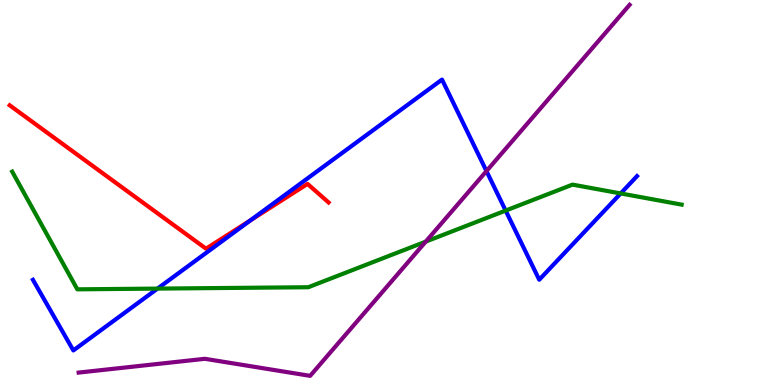[{'lines': ['blue', 'red'], 'intersections': [{'x': 3.23, 'y': 4.28}]}, {'lines': ['green', 'red'], 'intersections': []}, {'lines': ['purple', 'red'], 'intersections': []}, {'lines': ['blue', 'green'], 'intersections': [{'x': 2.03, 'y': 2.5}, {'x': 6.52, 'y': 4.53}, {'x': 8.01, 'y': 4.98}]}, {'lines': ['blue', 'purple'], 'intersections': [{'x': 6.28, 'y': 5.56}]}, {'lines': ['green', 'purple'], 'intersections': [{'x': 5.49, 'y': 3.72}]}]